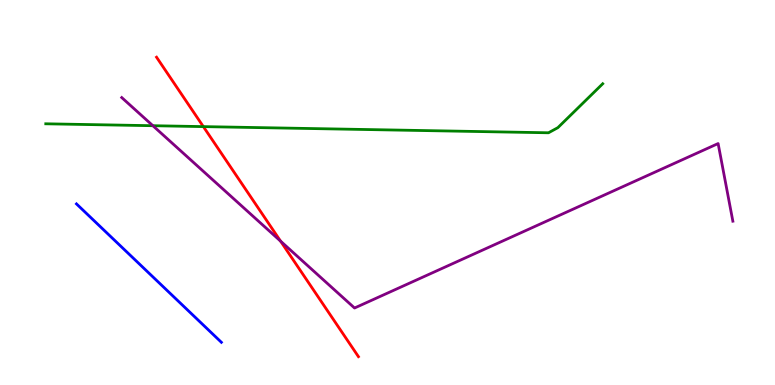[{'lines': ['blue', 'red'], 'intersections': []}, {'lines': ['green', 'red'], 'intersections': [{'x': 2.62, 'y': 6.71}]}, {'lines': ['purple', 'red'], 'intersections': [{'x': 3.62, 'y': 3.74}]}, {'lines': ['blue', 'green'], 'intersections': []}, {'lines': ['blue', 'purple'], 'intersections': []}, {'lines': ['green', 'purple'], 'intersections': [{'x': 1.97, 'y': 6.73}]}]